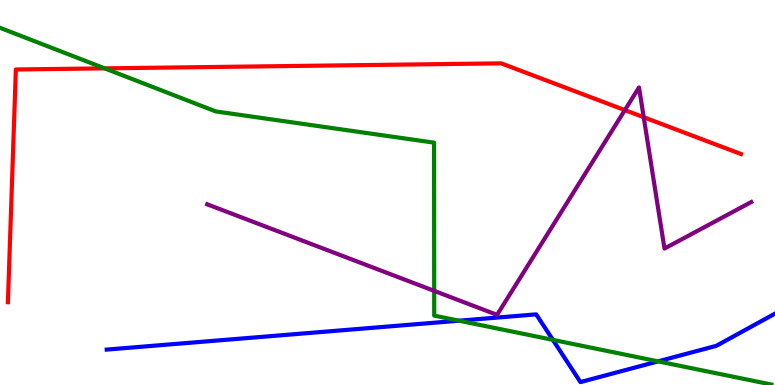[{'lines': ['blue', 'red'], 'intersections': []}, {'lines': ['green', 'red'], 'intersections': [{'x': 1.35, 'y': 8.22}]}, {'lines': ['purple', 'red'], 'intersections': [{'x': 8.06, 'y': 7.14}, {'x': 8.31, 'y': 6.95}]}, {'lines': ['blue', 'green'], 'intersections': [{'x': 5.92, 'y': 1.67}, {'x': 7.13, 'y': 1.17}, {'x': 8.49, 'y': 0.614}]}, {'lines': ['blue', 'purple'], 'intersections': []}, {'lines': ['green', 'purple'], 'intersections': [{'x': 5.6, 'y': 2.44}]}]